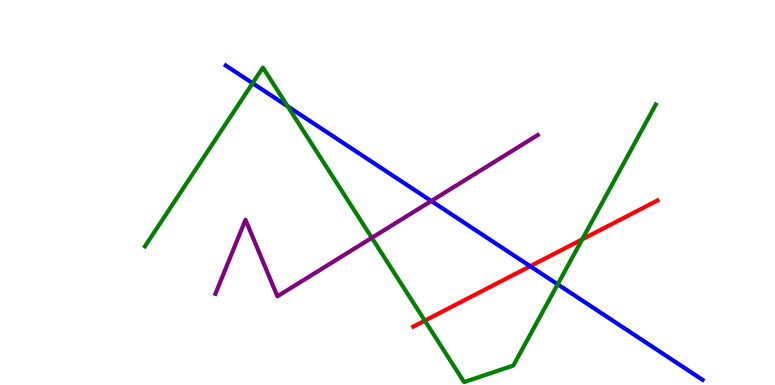[{'lines': ['blue', 'red'], 'intersections': [{'x': 6.84, 'y': 3.09}]}, {'lines': ['green', 'red'], 'intersections': [{'x': 5.48, 'y': 1.67}, {'x': 7.51, 'y': 3.78}]}, {'lines': ['purple', 'red'], 'intersections': []}, {'lines': ['blue', 'green'], 'intersections': [{'x': 3.26, 'y': 7.84}, {'x': 3.71, 'y': 7.24}, {'x': 7.2, 'y': 2.62}]}, {'lines': ['blue', 'purple'], 'intersections': [{'x': 5.57, 'y': 4.78}]}, {'lines': ['green', 'purple'], 'intersections': [{'x': 4.8, 'y': 3.82}]}]